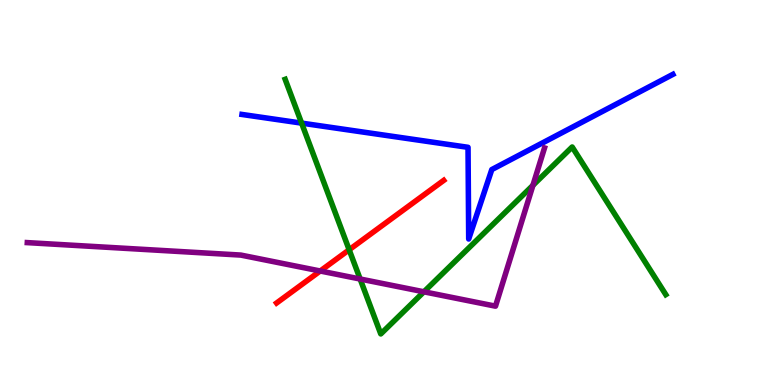[{'lines': ['blue', 'red'], 'intersections': []}, {'lines': ['green', 'red'], 'intersections': [{'x': 4.51, 'y': 3.51}]}, {'lines': ['purple', 'red'], 'intersections': [{'x': 4.13, 'y': 2.96}]}, {'lines': ['blue', 'green'], 'intersections': [{'x': 3.89, 'y': 6.8}]}, {'lines': ['blue', 'purple'], 'intersections': []}, {'lines': ['green', 'purple'], 'intersections': [{'x': 4.65, 'y': 2.75}, {'x': 5.47, 'y': 2.42}, {'x': 6.88, 'y': 5.19}]}]